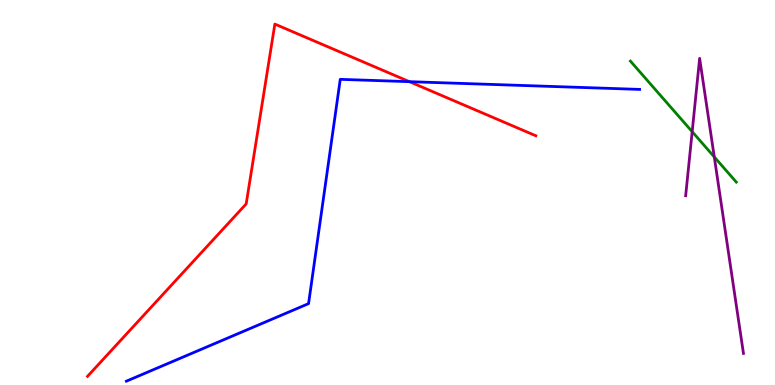[{'lines': ['blue', 'red'], 'intersections': [{'x': 5.28, 'y': 7.88}]}, {'lines': ['green', 'red'], 'intersections': []}, {'lines': ['purple', 'red'], 'intersections': []}, {'lines': ['blue', 'green'], 'intersections': []}, {'lines': ['blue', 'purple'], 'intersections': []}, {'lines': ['green', 'purple'], 'intersections': [{'x': 8.93, 'y': 6.58}, {'x': 9.22, 'y': 5.92}]}]